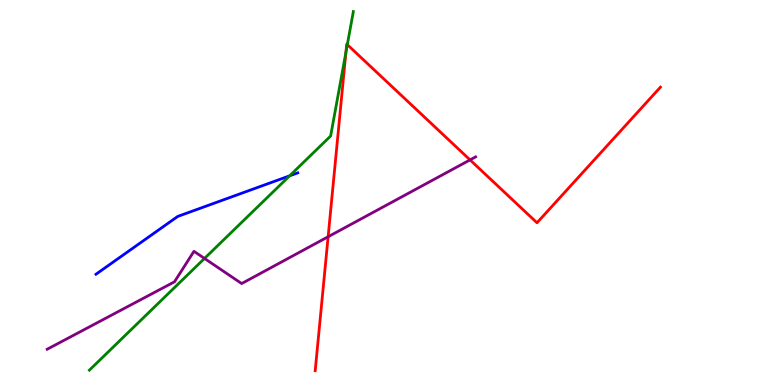[{'lines': ['blue', 'red'], 'intersections': []}, {'lines': ['green', 'red'], 'intersections': [{'x': 4.46, 'y': 8.64}, {'x': 4.48, 'y': 8.84}]}, {'lines': ['purple', 'red'], 'intersections': [{'x': 4.23, 'y': 3.85}, {'x': 6.06, 'y': 5.85}]}, {'lines': ['blue', 'green'], 'intersections': [{'x': 3.74, 'y': 5.43}]}, {'lines': ['blue', 'purple'], 'intersections': []}, {'lines': ['green', 'purple'], 'intersections': [{'x': 2.64, 'y': 3.29}]}]